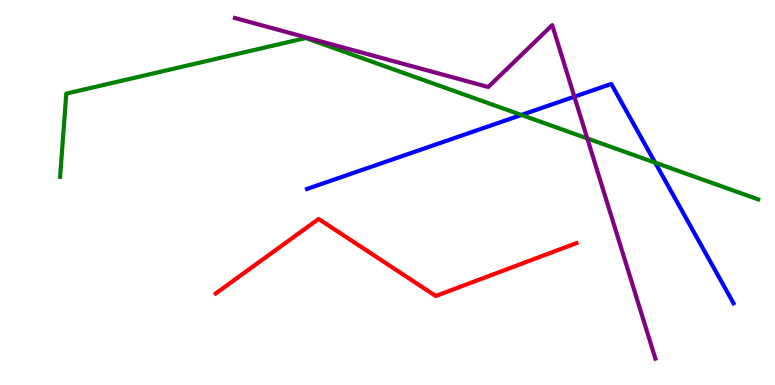[{'lines': ['blue', 'red'], 'intersections': []}, {'lines': ['green', 'red'], 'intersections': []}, {'lines': ['purple', 'red'], 'intersections': []}, {'lines': ['blue', 'green'], 'intersections': [{'x': 6.73, 'y': 7.01}, {'x': 8.45, 'y': 5.78}]}, {'lines': ['blue', 'purple'], 'intersections': [{'x': 7.41, 'y': 7.49}]}, {'lines': ['green', 'purple'], 'intersections': [{'x': 7.58, 'y': 6.4}]}]